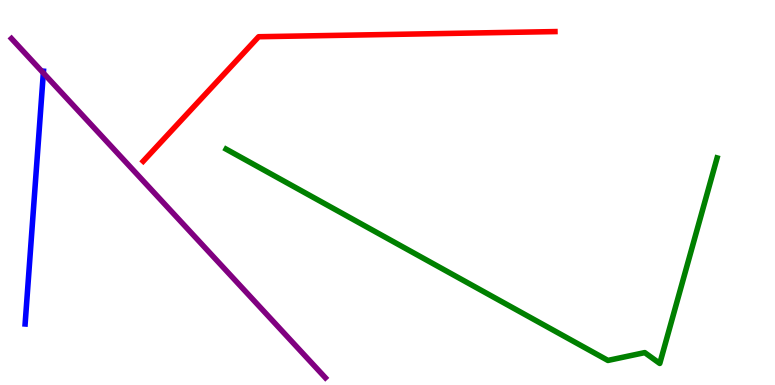[{'lines': ['blue', 'red'], 'intersections': []}, {'lines': ['green', 'red'], 'intersections': []}, {'lines': ['purple', 'red'], 'intersections': []}, {'lines': ['blue', 'green'], 'intersections': []}, {'lines': ['blue', 'purple'], 'intersections': [{'x': 0.559, 'y': 8.1}]}, {'lines': ['green', 'purple'], 'intersections': []}]